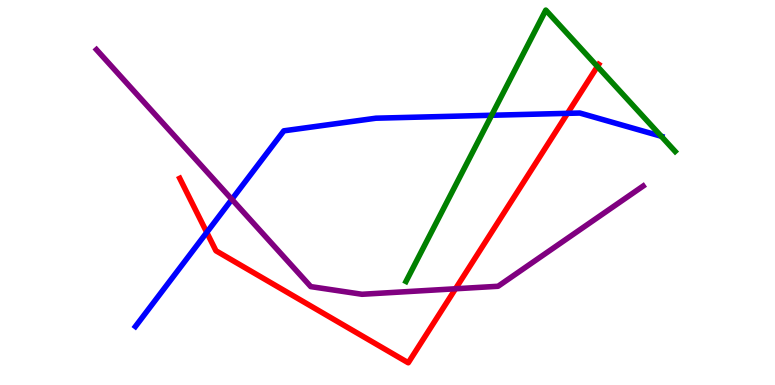[{'lines': ['blue', 'red'], 'intersections': [{'x': 2.67, 'y': 3.96}, {'x': 7.32, 'y': 7.06}]}, {'lines': ['green', 'red'], 'intersections': [{'x': 7.71, 'y': 8.27}]}, {'lines': ['purple', 'red'], 'intersections': [{'x': 5.88, 'y': 2.5}]}, {'lines': ['blue', 'green'], 'intersections': [{'x': 6.34, 'y': 7.01}, {'x': 8.53, 'y': 6.46}]}, {'lines': ['blue', 'purple'], 'intersections': [{'x': 2.99, 'y': 4.82}]}, {'lines': ['green', 'purple'], 'intersections': []}]